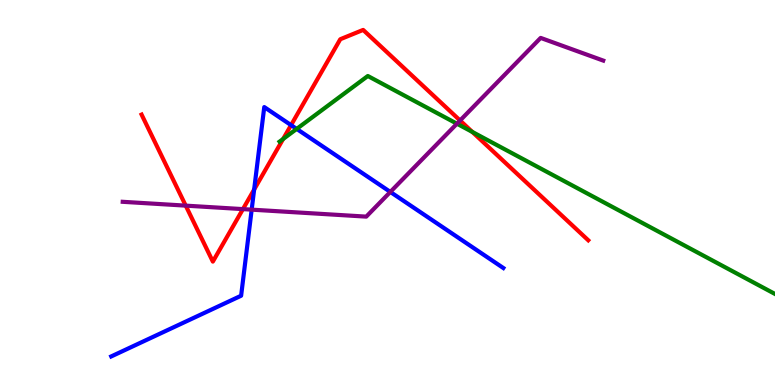[{'lines': ['blue', 'red'], 'intersections': [{'x': 3.28, 'y': 5.08}, {'x': 3.76, 'y': 6.75}]}, {'lines': ['green', 'red'], 'intersections': [{'x': 3.65, 'y': 6.39}, {'x': 6.09, 'y': 6.57}]}, {'lines': ['purple', 'red'], 'intersections': [{'x': 2.4, 'y': 4.66}, {'x': 3.13, 'y': 4.57}, {'x': 5.94, 'y': 6.87}]}, {'lines': ['blue', 'green'], 'intersections': [{'x': 3.83, 'y': 6.65}]}, {'lines': ['blue', 'purple'], 'intersections': [{'x': 3.25, 'y': 4.55}, {'x': 5.04, 'y': 5.01}]}, {'lines': ['green', 'purple'], 'intersections': [{'x': 5.9, 'y': 6.79}]}]